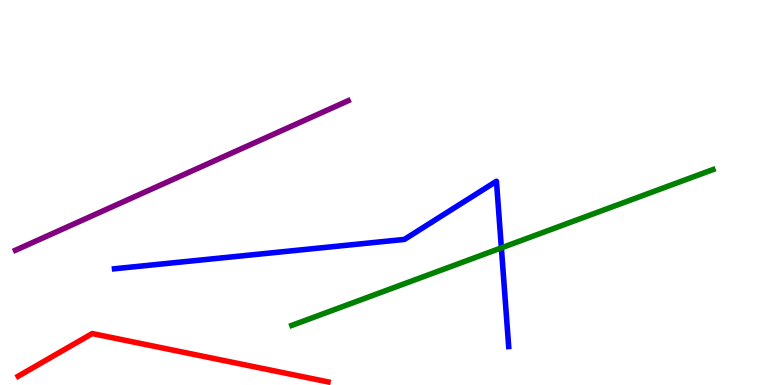[{'lines': ['blue', 'red'], 'intersections': []}, {'lines': ['green', 'red'], 'intersections': []}, {'lines': ['purple', 'red'], 'intersections': []}, {'lines': ['blue', 'green'], 'intersections': [{'x': 6.47, 'y': 3.56}]}, {'lines': ['blue', 'purple'], 'intersections': []}, {'lines': ['green', 'purple'], 'intersections': []}]